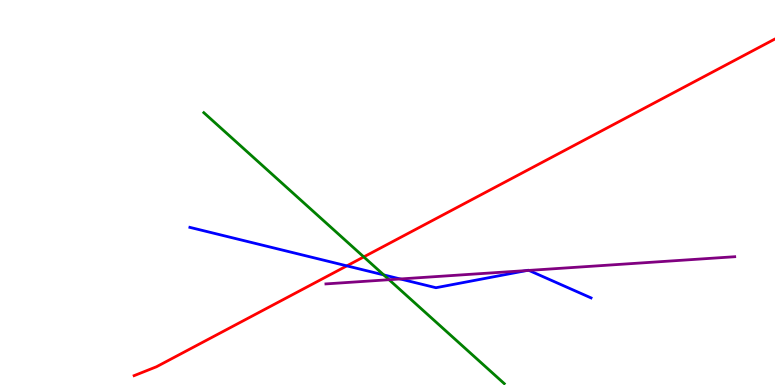[{'lines': ['blue', 'red'], 'intersections': [{'x': 4.48, 'y': 3.09}]}, {'lines': ['green', 'red'], 'intersections': [{'x': 4.69, 'y': 3.33}]}, {'lines': ['purple', 'red'], 'intersections': []}, {'lines': ['blue', 'green'], 'intersections': [{'x': 4.95, 'y': 2.86}]}, {'lines': ['blue', 'purple'], 'intersections': [{'x': 5.16, 'y': 2.75}, {'x': 6.79, 'y': 2.97}, {'x': 6.82, 'y': 2.98}]}, {'lines': ['green', 'purple'], 'intersections': [{'x': 5.02, 'y': 2.73}]}]